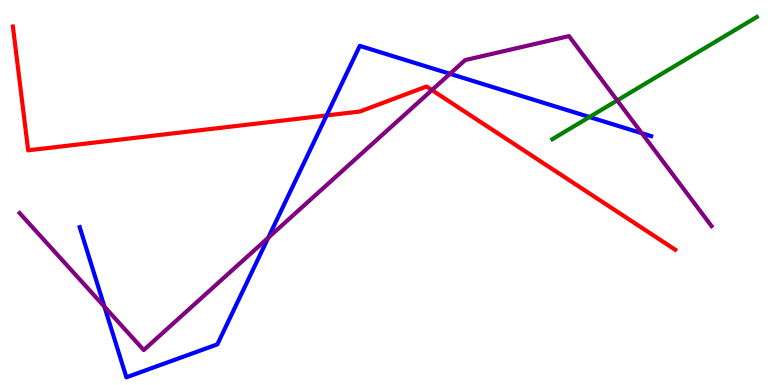[{'lines': ['blue', 'red'], 'intersections': [{'x': 4.21, 'y': 7.0}]}, {'lines': ['green', 'red'], 'intersections': []}, {'lines': ['purple', 'red'], 'intersections': [{'x': 5.57, 'y': 7.66}]}, {'lines': ['blue', 'green'], 'intersections': [{'x': 7.61, 'y': 6.96}]}, {'lines': ['blue', 'purple'], 'intersections': [{'x': 1.35, 'y': 2.03}, {'x': 3.46, 'y': 3.82}, {'x': 5.81, 'y': 8.08}, {'x': 8.28, 'y': 6.54}]}, {'lines': ['green', 'purple'], 'intersections': [{'x': 7.96, 'y': 7.39}]}]